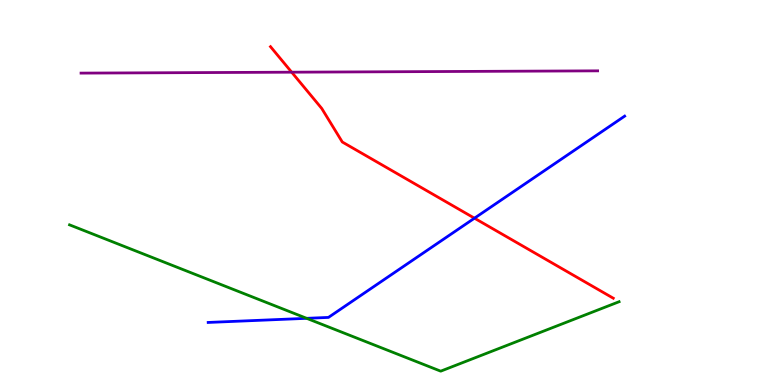[{'lines': ['blue', 'red'], 'intersections': [{'x': 6.12, 'y': 4.33}]}, {'lines': ['green', 'red'], 'intersections': []}, {'lines': ['purple', 'red'], 'intersections': [{'x': 3.76, 'y': 8.12}]}, {'lines': ['blue', 'green'], 'intersections': [{'x': 3.96, 'y': 1.73}]}, {'lines': ['blue', 'purple'], 'intersections': []}, {'lines': ['green', 'purple'], 'intersections': []}]